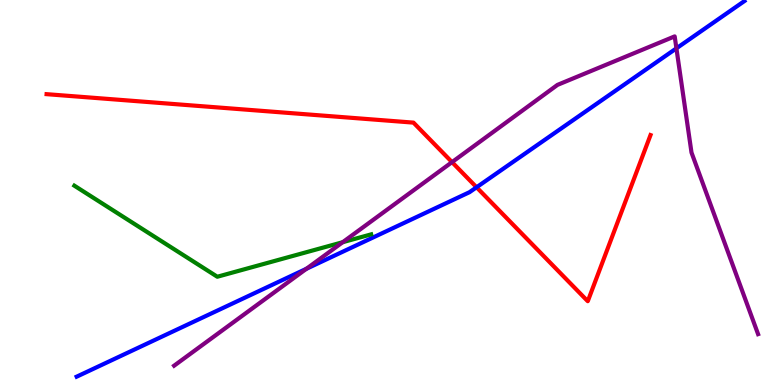[{'lines': ['blue', 'red'], 'intersections': [{'x': 6.15, 'y': 5.14}]}, {'lines': ['green', 'red'], 'intersections': []}, {'lines': ['purple', 'red'], 'intersections': [{'x': 5.83, 'y': 5.79}]}, {'lines': ['blue', 'green'], 'intersections': []}, {'lines': ['blue', 'purple'], 'intersections': [{'x': 3.95, 'y': 3.02}, {'x': 8.73, 'y': 8.74}]}, {'lines': ['green', 'purple'], 'intersections': [{'x': 4.42, 'y': 3.71}]}]